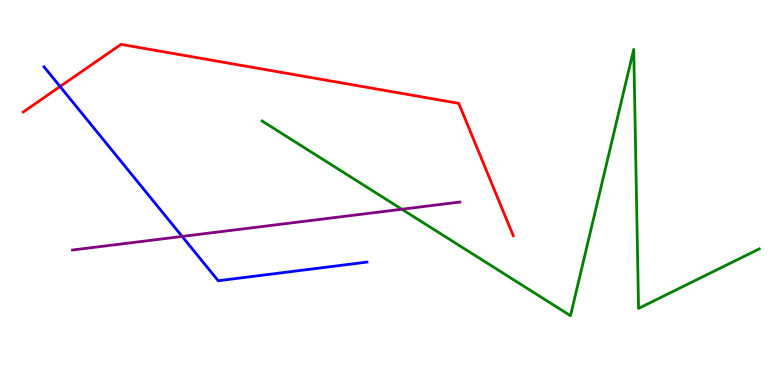[{'lines': ['blue', 'red'], 'intersections': [{'x': 0.775, 'y': 7.75}]}, {'lines': ['green', 'red'], 'intersections': []}, {'lines': ['purple', 'red'], 'intersections': []}, {'lines': ['blue', 'green'], 'intersections': []}, {'lines': ['blue', 'purple'], 'intersections': [{'x': 2.35, 'y': 3.86}]}, {'lines': ['green', 'purple'], 'intersections': [{'x': 5.19, 'y': 4.57}]}]